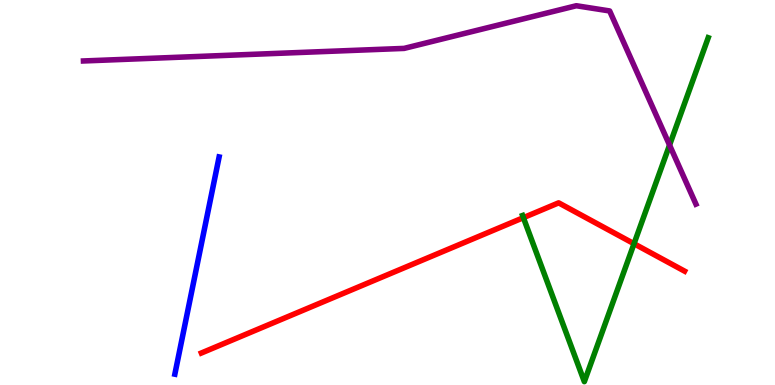[{'lines': ['blue', 'red'], 'intersections': []}, {'lines': ['green', 'red'], 'intersections': [{'x': 6.75, 'y': 4.35}, {'x': 8.18, 'y': 3.67}]}, {'lines': ['purple', 'red'], 'intersections': []}, {'lines': ['blue', 'green'], 'intersections': []}, {'lines': ['blue', 'purple'], 'intersections': []}, {'lines': ['green', 'purple'], 'intersections': [{'x': 8.64, 'y': 6.23}]}]